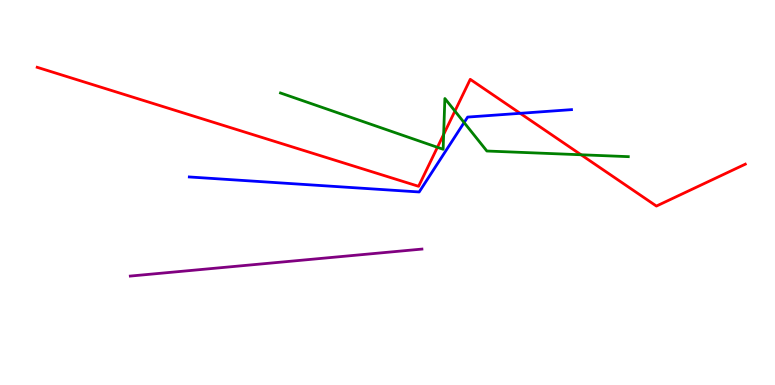[{'lines': ['blue', 'red'], 'intersections': [{'x': 6.71, 'y': 7.06}]}, {'lines': ['green', 'red'], 'intersections': [{'x': 5.64, 'y': 6.17}, {'x': 5.72, 'y': 6.51}, {'x': 5.87, 'y': 7.12}, {'x': 7.5, 'y': 5.98}]}, {'lines': ['purple', 'red'], 'intersections': []}, {'lines': ['blue', 'green'], 'intersections': [{'x': 5.99, 'y': 6.82}]}, {'lines': ['blue', 'purple'], 'intersections': []}, {'lines': ['green', 'purple'], 'intersections': []}]